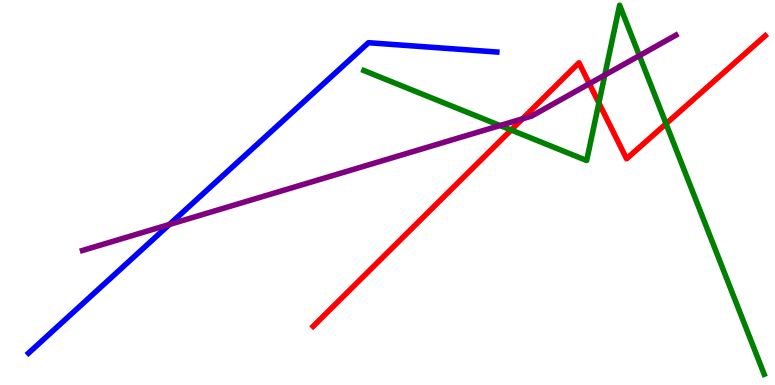[{'lines': ['blue', 'red'], 'intersections': []}, {'lines': ['green', 'red'], 'intersections': [{'x': 6.6, 'y': 6.62}, {'x': 7.73, 'y': 7.33}, {'x': 8.59, 'y': 6.79}]}, {'lines': ['purple', 'red'], 'intersections': [{'x': 6.74, 'y': 6.91}, {'x': 7.6, 'y': 7.83}]}, {'lines': ['blue', 'green'], 'intersections': []}, {'lines': ['blue', 'purple'], 'intersections': [{'x': 2.19, 'y': 4.17}]}, {'lines': ['green', 'purple'], 'intersections': [{'x': 6.45, 'y': 6.74}, {'x': 7.8, 'y': 8.05}, {'x': 8.25, 'y': 8.55}]}]